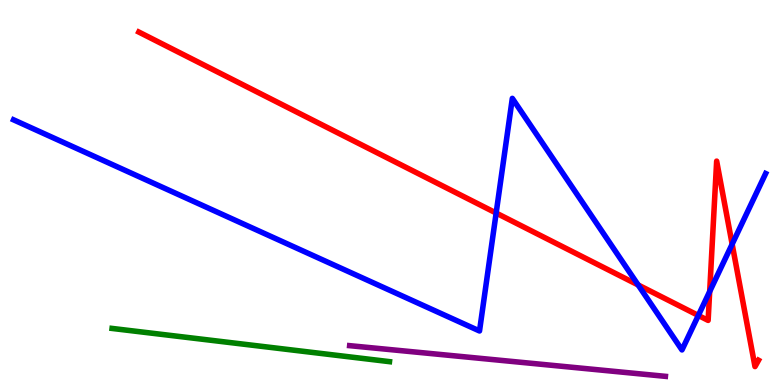[{'lines': ['blue', 'red'], 'intersections': [{'x': 6.4, 'y': 4.47}, {'x': 8.23, 'y': 2.6}, {'x': 9.01, 'y': 1.81}, {'x': 9.16, 'y': 2.43}, {'x': 9.45, 'y': 3.66}]}, {'lines': ['green', 'red'], 'intersections': []}, {'lines': ['purple', 'red'], 'intersections': []}, {'lines': ['blue', 'green'], 'intersections': []}, {'lines': ['blue', 'purple'], 'intersections': []}, {'lines': ['green', 'purple'], 'intersections': []}]